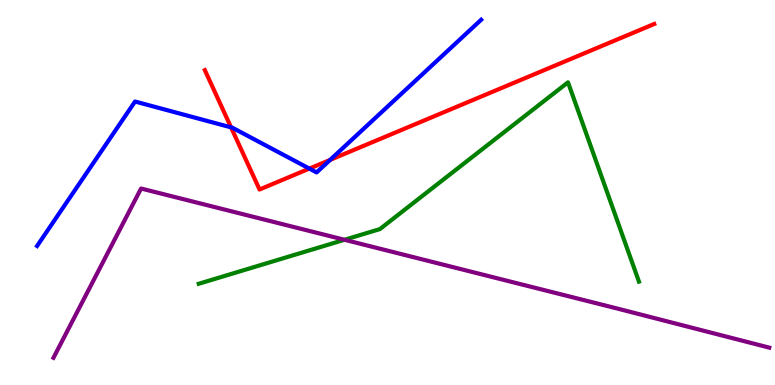[{'lines': ['blue', 'red'], 'intersections': [{'x': 2.98, 'y': 6.69}, {'x': 3.99, 'y': 5.62}, {'x': 4.26, 'y': 5.85}]}, {'lines': ['green', 'red'], 'intersections': []}, {'lines': ['purple', 'red'], 'intersections': []}, {'lines': ['blue', 'green'], 'intersections': []}, {'lines': ['blue', 'purple'], 'intersections': []}, {'lines': ['green', 'purple'], 'intersections': [{'x': 4.44, 'y': 3.77}]}]